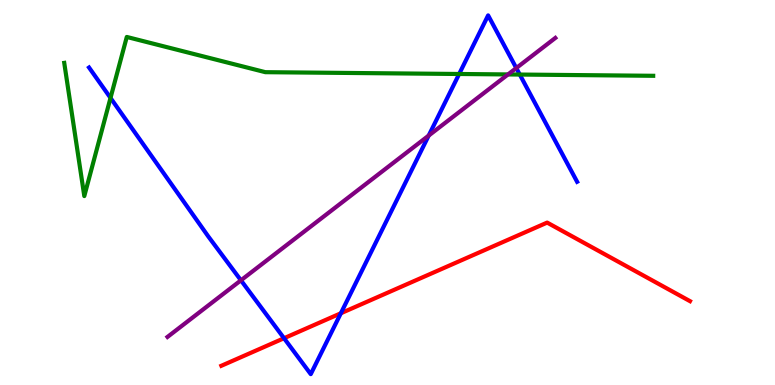[{'lines': ['blue', 'red'], 'intersections': [{'x': 3.66, 'y': 1.21}, {'x': 4.4, 'y': 1.86}]}, {'lines': ['green', 'red'], 'intersections': []}, {'lines': ['purple', 'red'], 'intersections': []}, {'lines': ['blue', 'green'], 'intersections': [{'x': 1.43, 'y': 7.46}, {'x': 5.92, 'y': 8.08}, {'x': 6.71, 'y': 8.06}]}, {'lines': ['blue', 'purple'], 'intersections': [{'x': 3.11, 'y': 2.72}, {'x': 5.53, 'y': 6.48}, {'x': 6.66, 'y': 8.23}]}, {'lines': ['green', 'purple'], 'intersections': [{'x': 6.55, 'y': 8.07}]}]